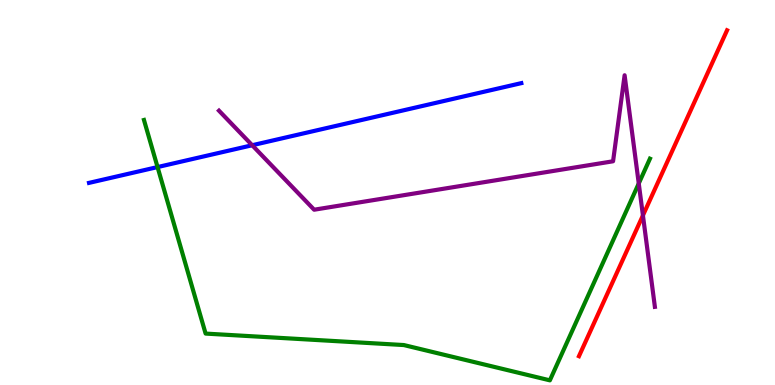[{'lines': ['blue', 'red'], 'intersections': []}, {'lines': ['green', 'red'], 'intersections': []}, {'lines': ['purple', 'red'], 'intersections': [{'x': 8.3, 'y': 4.4}]}, {'lines': ['blue', 'green'], 'intersections': [{'x': 2.03, 'y': 5.66}]}, {'lines': ['blue', 'purple'], 'intersections': [{'x': 3.25, 'y': 6.23}]}, {'lines': ['green', 'purple'], 'intersections': [{'x': 8.24, 'y': 5.23}]}]